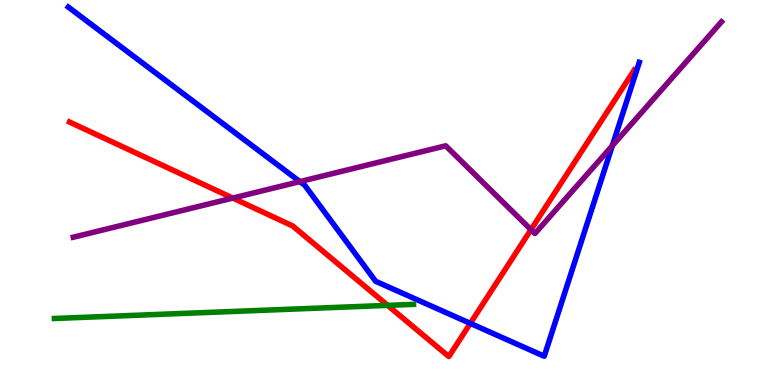[{'lines': ['blue', 'red'], 'intersections': [{'x': 6.07, 'y': 1.6}]}, {'lines': ['green', 'red'], 'intersections': [{'x': 5.0, 'y': 2.07}]}, {'lines': ['purple', 'red'], 'intersections': [{'x': 3.0, 'y': 4.86}, {'x': 6.85, 'y': 4.04}]}, {'lines': ['blue', 'green'], 'intersections': []}, {'lines': ['blue', 'purple'], 'intersections': [{'x': 3.87, 'y': 5.28}, {'x': 7.9, 'y': 6.22}]}, {'lines': ['green', 'purple'], 'intersections': []}]